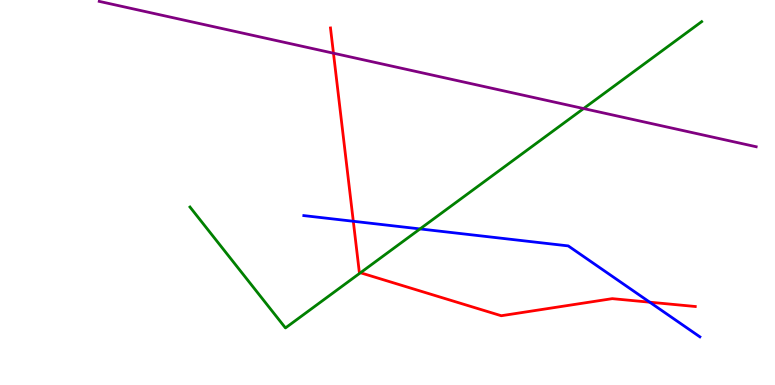[{'lines': ['blue', 'red'], 'intersections': [{'x': 4.56, 'y': 4.25}, {'x': 8.38, 'y': 2.15}]}, {'lines': ['green', 'red'], 'intersections': [{'x': 4.65, 'y': 2.92}]}, {'lines': ['purple', 'red'], 'intersections': [{'x': 4.3, 'y': 8.62}]}, {'lines': ['blue', 'green'], 'intersections': [{'x': 5.42, 'y': 4.05}]}, {'lines': ['blue', 'purple'], 'intersections': []}, {'lines': ['green', 'purple'], 'intersections': [{'x': 7.53, 'y': 7.18}]}]